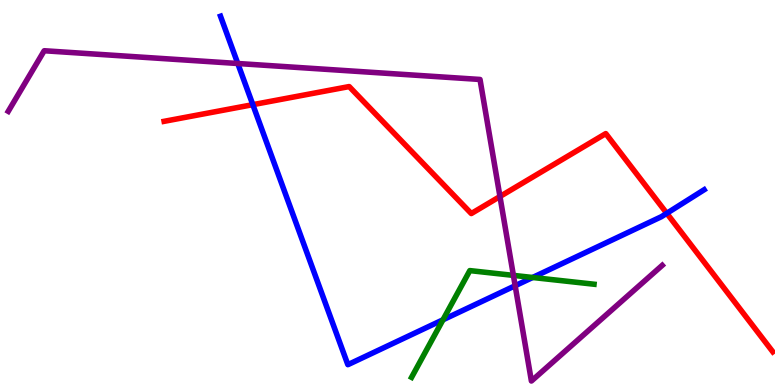[{'lines': ['blue', 'red'], 'intersections': [{'x': 3.26, 'y': 7.28}, {'x': 8.6, 'y': 4.46}]}, {'lines': ['green', 'red'], 'intersections': []}, {'lines': ['purple', 'red'], 'intersections': [{'x': 6.45, 'y': 4.9}]}, {'lines': ['blue', 'green'], 'intersections': [{'x': 5.72, 'y': 1.69}, {'x': 6.87, 'y': 2.79}]}, {'lines': ['blue', 'purple'], 'intersections': [{'x': 3.07, 'y': 8.35}, {'x': 6.65, 'y': 2.58}]}, {'lines': ['green', 'purple'], 'intersections': [{'x': 6.62, 'y': 2.85}]}]